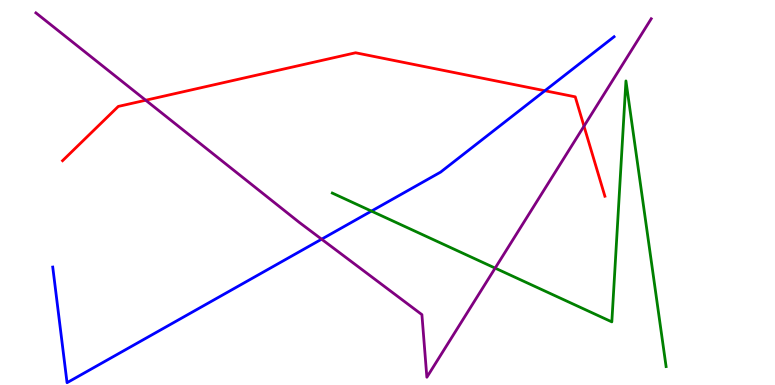[{'lines': ['blue', 'red'], 'intersections': [{'x': 7.03, 'y': 7.64}]}, {'lines': ['green', 'red'], 'intersections': []}, {'lines': ['purple', 'red'], 'intersections': [{'x': 1.88, 'y': 7.4}, {'x': 7.54, 'y': 6.72}]}, {'lines': ['blue', 'green'], 'intersections': [{'x': 4.79, 'y': 4.52}]}, {'lines': ['blue', 'purple'], 'intersections': [{'x': 4.15, 'y': 3.79}]}, {'lines': ['green', 'purple'], 'intersections': [{'x': 6.39, 'y': 3.04}]}]